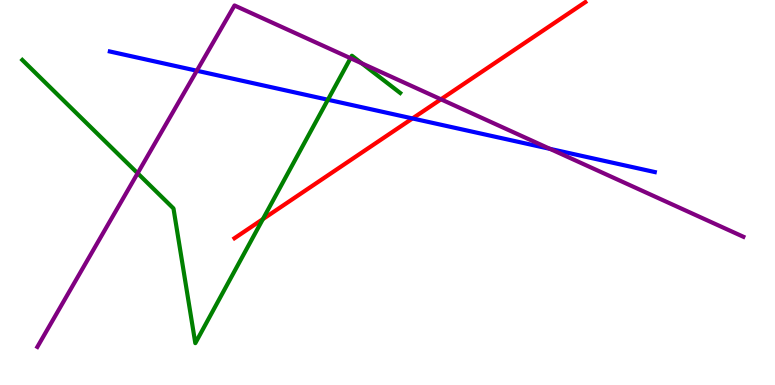[{'lines': ['blue', 'red'], 'intersections': [{'x': 5.32, 'y': 6.92}]}, {'lines': ['green', 'red'], 'intersections': [{'x': 3.39, 'y': 4.31}]}, {'lines': ['purple', 'red'], 'intersections': [{'x': 5.69, 'y': 7.42}]}, {'lines': ['blue', 'green'], 'intersections': [{'x': 4.23, 'y': 7.41}]}, {'lines': ['blue', 'purple'], 'intersections': [{'x': 2.54, 'y': 8.16}, {'x': 7.1, 'y': 6.13}]}, {'lines': ['green', 'purple'], 'intersections': [{'x': 1.78, 'y': 5.5}, {'x': 4.52, 'y': 8.49}, {'x': 4.67, 'y': 8.36}]}]